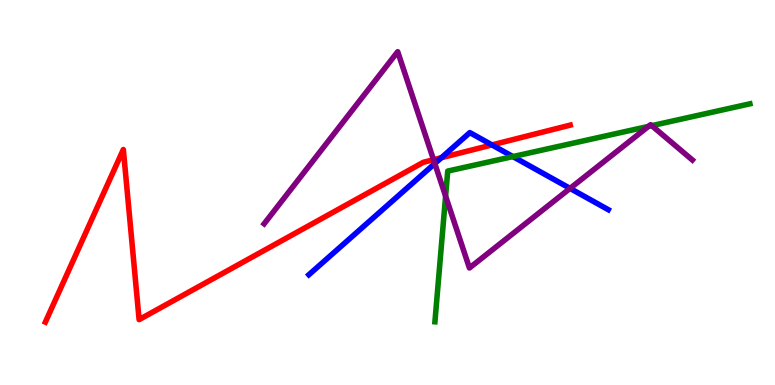[{'lines': ['blue', 'red'], 'intersections': [{'x': 5.7, 'y': 5.9}, {'x': 6.35, 'y': 6.24}]}, {'lines': ['green', 'red'], 'intersections': []}, {'lines': ['purple', 'red'], 'intersections': [{'x': 5.59, 'y': 5.85}]}, {'lines': ['blue', 'green'], 'intersections': [{'x': 6.62, 'y': 5.93}]}, {'lines': ['blue', 'purple'], 'intersections': [{'x': 5.61, 'y': 5.75}, {'x': 7.36, 'y': 5.11}]}, {'lines': ['green', 'purple'], 'intersections': [{'x': 5.75, 'y': 4.91}, {'x': 8.37, 'y': 6.72}, {'x': 8.41, 'y': 6.74}]}]